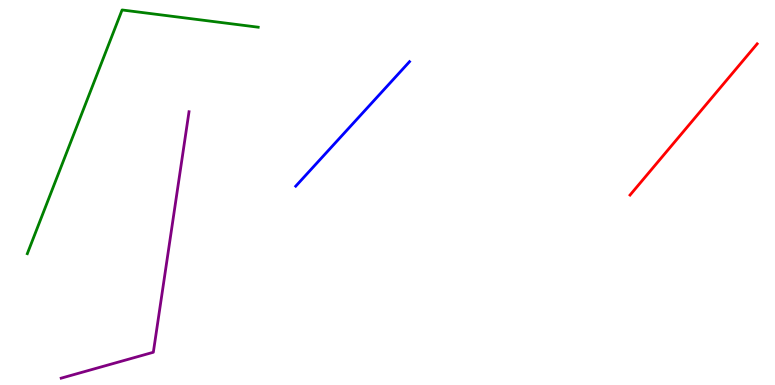[{'lines': ['blue', 'red'], 'intersections': []}, {'lines': ['green', 'red'], 'intersections': []}, {'lines': ['purple', 'red'], 'intersections': []}, {'lines': ['blue', 'green'], 'intersections': []}, {'lines': ['blue', 'purple'], 'intersections': []}, {'lines': ['green', 'purple'], 'intersections': []}]